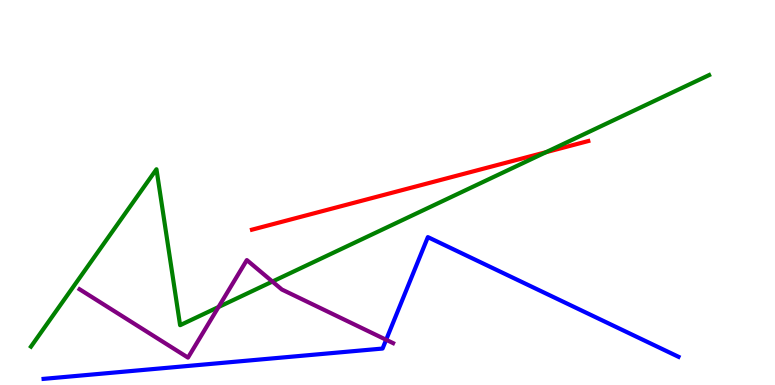[{'lines': ['blue', 'red'], 'intersections': []}, {'lines': ['green', 'red'], 'intersections': [{'x': 7.05, 'y': 6.05}]}, {'lines': ['purple', 'red'], 'intersections': []}, {'lines': ['blue', 'green'], 'intersections': []}, {'lines': ['blue', 'purple'], 'intersections': [{'x': 4.98, 'y': 1.17}]}, {'lines': ['green', 'purple'], 'intersections': [{'x': 2.82, 'y': 2.02}, {'x': 3.51, 'y': 2.69}]}]